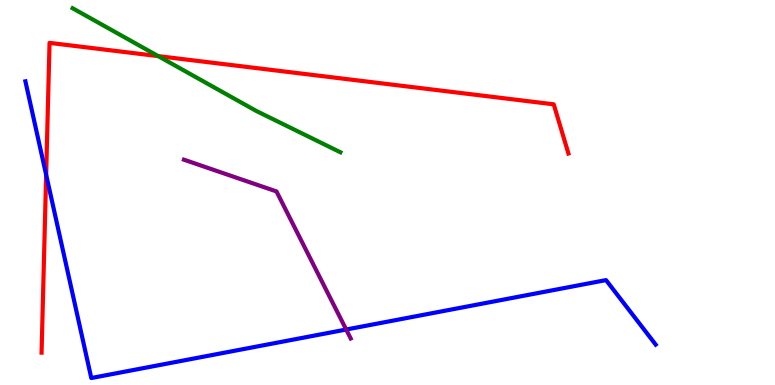[{'lines': ['blue', 'red'], 'intersections': [{'x': 0.595, 'y': 5.46}]}, {'lines': ['green', 'red'], 'intersections': [{'x': 2.04, 'y': 8.54}]}, {'lines': ['purple', 'red'], 'intersections': []}, {'lines': ['blue', 'green'], 'intersections': []}, {'lines': ['blue', 'purple'], 'intersections': [{'x': 4.47, 'y': 1.44}]}, {'lines': ['green', 'purple'], 'intersections': []}]